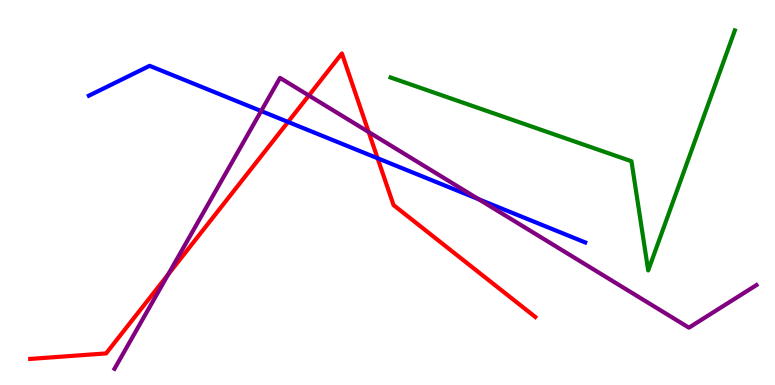[{'lines': ['blue', 'red'], 'intersections': [{'x': 3.72, 'y': 6.83}, {'x': 4.87, 'y': 5.89}]}, {'lines': ['green', 'red'], 'intersections': []}, {'lines': ['purple', 'red'], 'intersections': [{'x': 2.17, 'y': 2.87}, {'x': 3.99, 'y': 7.52}, {'x': 4.76, 'y': 6.57}]}, {'lines': ['blue', 'green'], 'intersections': []}, {'lines': ['blue', 'purple'], 'intersections': [{'x': 3.37, 'y': 7.12}, {'x': 6.18, 'y': 4.83}]}, {'lines': ['green', 'purple'], 'intersections': []}]